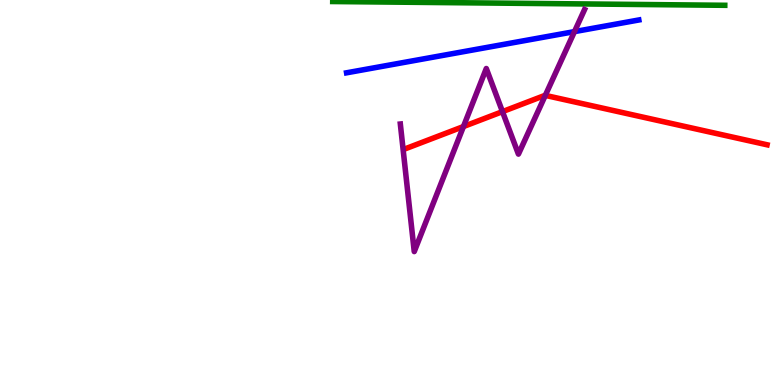[{'lines': ['blue', 'red'], 'intersections': []}, {'lines': ['green', 'red'], 'intersections': []}, {'lines': ['purple', 'red'], 'intersections': [{'x': 5.98, 'y': 6.71}, {'x': 6.48, 'y': 7.1}, {'x': 7.04, 'y': 7.52}]}, {'lines': ['blue', 'green'], 'intersections': []}, {'lines': ['blue', 'purple'], 'intersections': [{'x': 7.41, 'y': 9.18}]}, {'lines': ['green', 'purple'], 'intersections': []}]